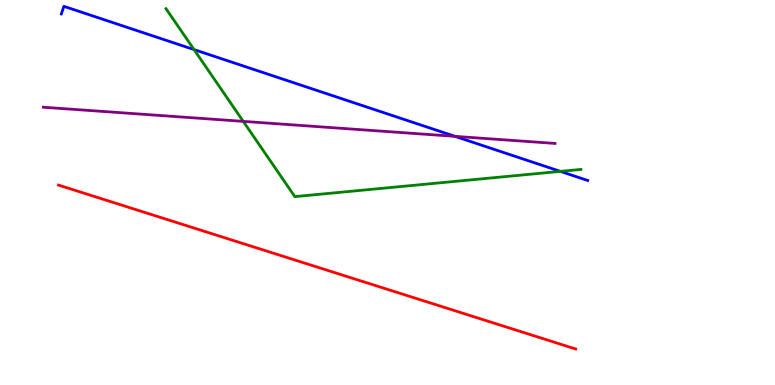[{'lines': ['blue', 'red'], 'intersections': []}, {'lines': ['green', 'red'], 'intersections': []}, {'lines': ['purple', 'red'], 'intersections': []}, {'lines': ['blue', 'green'], 'intersections': [{'x': 2.5, 'y': 8.71}, {'x': 7.23, 'y': 5.55}]}, {'lines': ['blue', 'purple'], 'intersections': [{'x': 5.87, 'y': 6.46}]}, {'lines': ['green', 'purple'], 'intersections': [{'x': 3.14, 'y': 6.85}]}]